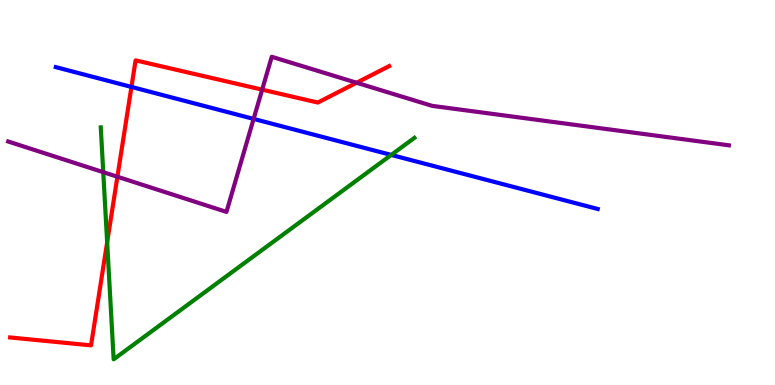[{'lines': ['blue', 'red'], 'intersections': [{'x': 1.7, 'y': 7.74}]}, {'lines': ['green', 'red'], 'intersections': [{'x': 1.38, 'y': 3.71}]}, {'lines': ['purple', 'red'], 'intersections': [{'x': 1.51, 'y': 5.41}, {'x': 3.38, 'y': 7.67}, {'x': 4.6, 'y': 7.85}]}, {'lines': ['blue', 'green'], 'intersections': [{'x': 5.05, 'y': 5.98}]}, {'lines': ['blue', 'purple'], 'intersections': [{'x': 3.27, 'y': 6.91}]}, {'lines': ['green', 'purple'], 'intersections': [{'x': 1.33, 'y': 5.53}]}]